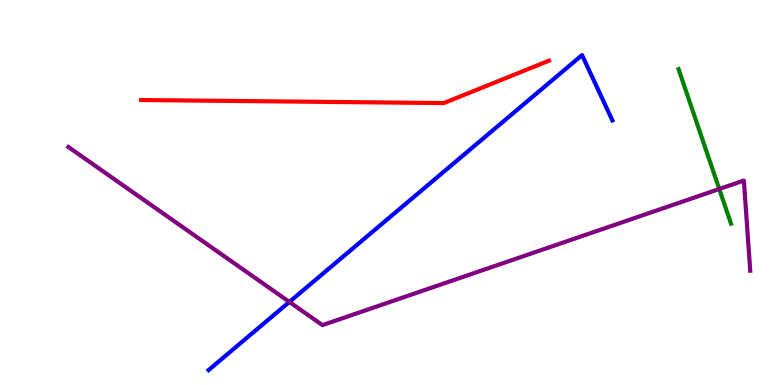[{'lines': ['blue', 'red'], 'intersections': []}, {'lines': ['green', 'red'], 'intersections': []}, {'lines': ['purple', 'red'], 'intersections': []}, {'lines': ['blue', 'green'], 'intersections': []}, {'lines': ['blue', 'purple'], 'intersections': [{'x': 3.73, 'y': 2.16}]}, {'lines': ['green', 'purple'], 'intersections': [{'x': 9.28, 'y': 5.09}]}]